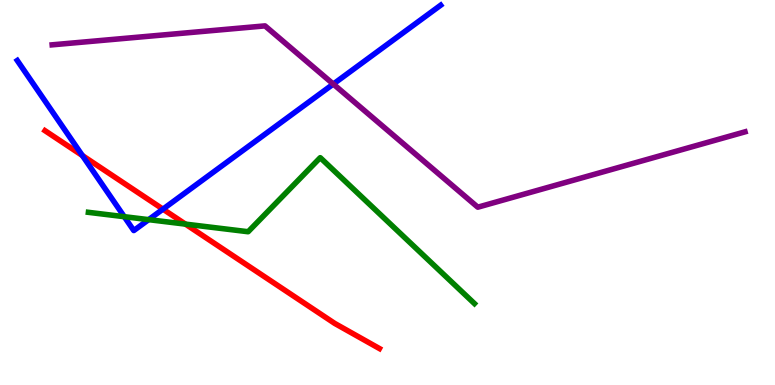[{'lines': ['blue', 'red'], 'intersections': [{'x': 1.06, 'y': 5.96}, {'x': 2.1, 'y': 4.57}]}, {'lines': ['green', 'red'], 'intersections': [{'x': 2.39, 'y': 4.18}]}, {'lines': ['purple', 'red'], 'intersections': []}, {'lines': ['blue', 'green'], 'intersections': [{'x': 1.6, 'y': 4.37}, {'x': 1.92, 'y': 4.29}]}, {'lines': ['blue', 'purple'], 'intersections': [{'x': 4.3, 'y': 7.82}]}, {'lines': ['green', 'purple'], 'intersections': []}]